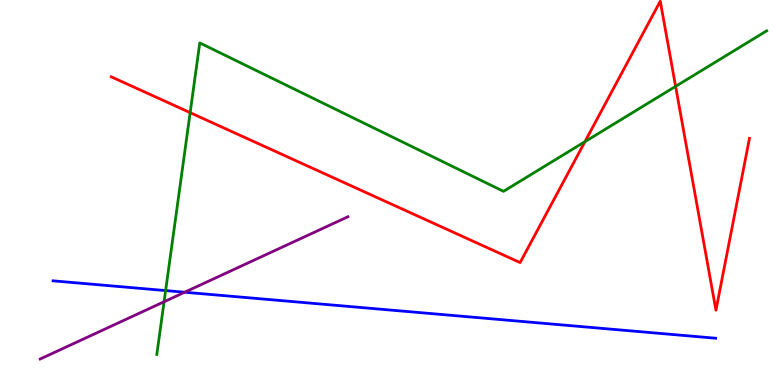[{'lines': ['blue', 'red'], 'intersections': []}, {'lines': ['green', 'red'], 'intersections': [{'x': 2.45, 'y': 7.07}, {'x': 7.55, 'y': 6.32}, {'x': 8.72, 'y': 7.76}]}, {'lines': ['purple', 'red'], 'intersections': []}, {'lines': ['blue', 'green'], 'intersections': [{'x': 2.14, 'y': 2.45}]}, {'lines': ['blue', 'purple'], 'intersections': [{'x': 2.38, 'y': 2.41}]}, {'lines': ['green', 'purple'], 'intersections': [{'x': 2.12, 'y': 2.16}]}]